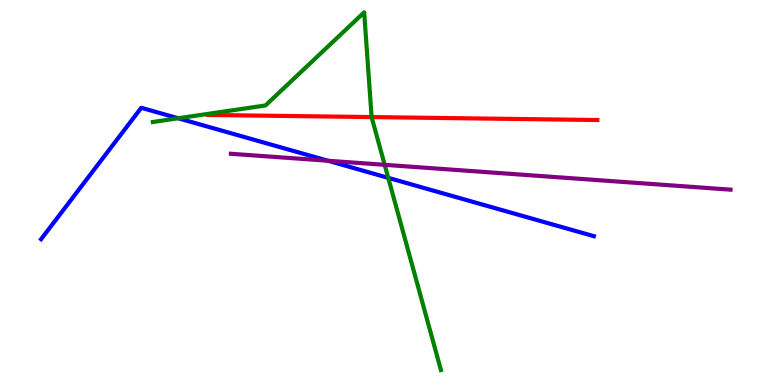[{'lines': ['blue', 'red'], 'intersections': []}, {'lines': ['green', 'red'], 'intersections': [{'x': 4.79, 'y': 6.96}]}, {'lines': ['purple', 'red'], 'intersections': []}, {'lines': ['blue', 'green'], 'intersections': [{'x': 2.3, 'y': 6.93}, {'x': 5.01, 'y': 5.38}]}, {'lines': ['blue', 'purple'], 'intersections': [{'x': 4.23, 'y': 5.82}]}, {'lines': ['green', 'purple'], 'intersections': [{'x': 4.96, 'y': 5.72}]}]